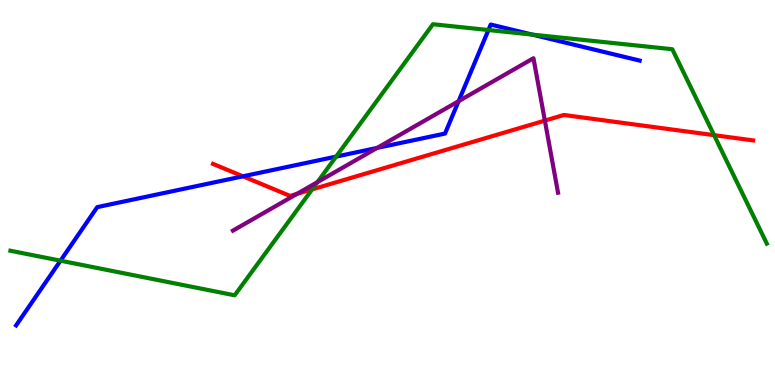[{'lines': ['blue', 'red'], 'intersections': [{'x': 3.13, 'y': 5.42}]}, {'lines': ['green', 'red'], 'intersections': [{'x': 4.03, 'y': 5.08}, {'x': 9.21, 'y': 6.49}]}, {'lines': ['purple', 'red'], 'intersections': [{'x': 3.83, 'y': 4.96}, {'x': 7.03, 'y': 6.87}]}, {'lines': ['blue', 'green'], 'intersections': [{'x': 0.781, 'y': 3.23}, {'x': 4.34, 'y': 5.93}, {'x': 6.3, 'y': 9.22}, {'x': 6.87, 'y': 9.1}]}, {'lines': ['blue', 'purple'], 'intersections': [{'x': 4.87, 'y': 6.16}, {'x': 5.92, 'y': 7.37}]}, {'lines': ['green', 'purple'], 'intersections': [{'x': 4.1, 'y': 5.27}]}]